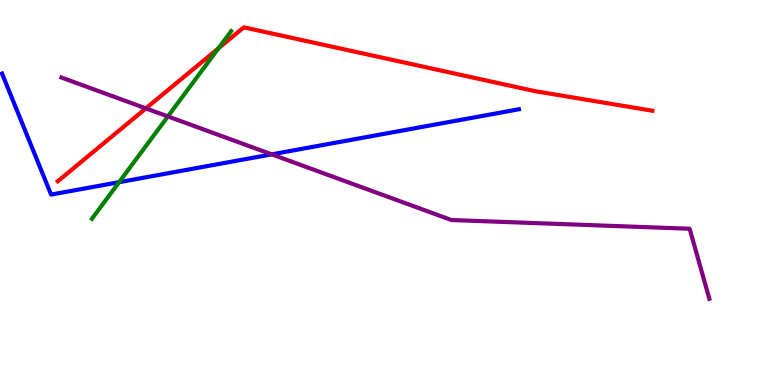[{'lines': ['blue', 'red'], 'intersections': []}, {'lines': ['green', 'red'], 'intersections': [{'x': 2.82, 'y': 8.74}]}, {'lines': ['purple', 'red'], 'intersections': [{'x': 1.88, 'y': 7.19}]}, {'lines': ['blue', 'green'], 'intersections': [{'x': 1.54, 'y': 5.27}]}, {'lines': ['blue', 'purple'], 'intersections': [{'x': 3.51, 'y': 5.99}]}, {'lines': ['green', 'purple'], 'intersections': [{'x': 2.17, 'y': 6.98}]}]